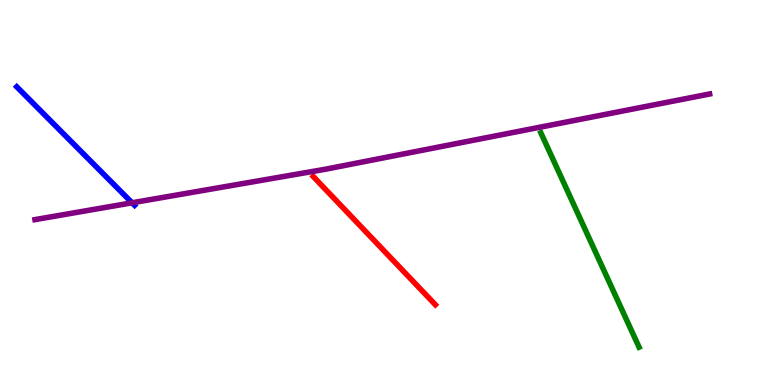[{'lines': ['blue', 'red'], 'intersections': []}, {'lines': ['green', 'red'], 'intersections': []}, {'lines': ['purple', 'red'], 'intersections': []}, {'lines': ['blue', 'green'], 'intersections': []}, {'lines': ['blue', 'purple'], 'intersections': [{'x': 1.7, 'y': 4.73}]}, {'lines': ['green', 'purple'], 'intersections': []}]